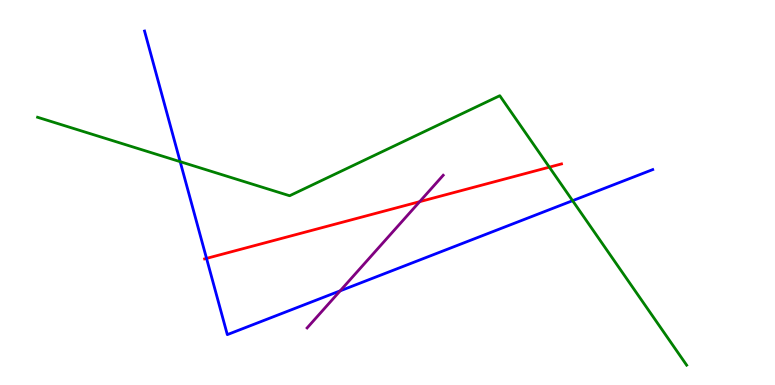[{'lines': ['blue', 'red'], 'intersections': [{'x': 2.66, 'y': 3.29}]}, {'lines': ['green', 'red'], 'intersections': [{'x': 7.09, 'y': 5.66}]}, {'lines': ['purple', 'red'], 'intersections': [{'x': 5.42, 'y': 4.76}]}, {'lines': ['blue', 'green'], 'intersections': [{'x': 2.32, 'y': 5.8}, {'x': 7.39, 'y': 4.79}]}, {'lines': ['blue', 'purple'], 'intersections': [{'x': 4.39, 'y': 2.45}]}, {'lines': ['green', 'purple'], 'intersections': []}]